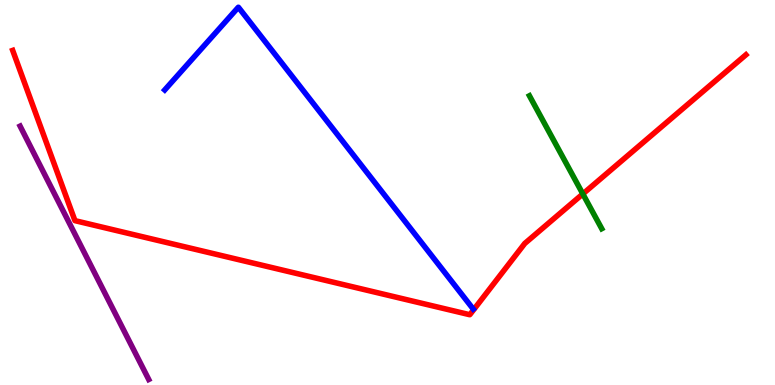[{'lines': ['blue', 'red'], 'intersections': []}, {'lines': ['green', 'red'], 'intersections': [{'x': 7.52, 'y': 4.96}]}, {'lines': ['purple', 'red'], 'intersections': []}, {'lines': ['blue', 'green'], 'intersections': []}, {'lines': ['blue', 'purple'], 'intersections': []}, {'lines': ['green', 'purple'], 'intersections': []}]